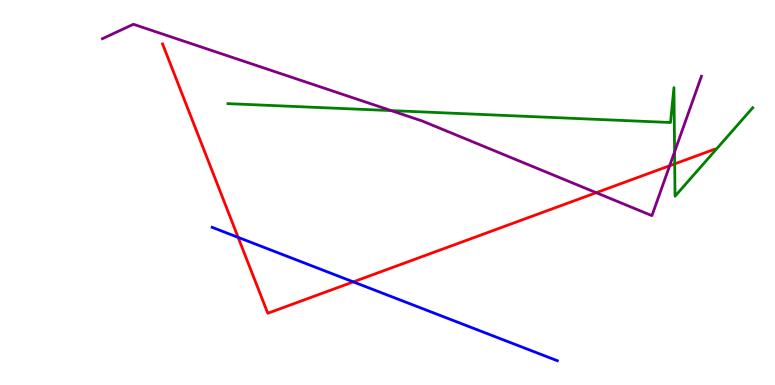[{'lines': ['blue', 'red'], 'intersections': [{'x': 3.07, 'y': 3.83}, {'x': 4.56, 'y': 2.68}]}, {'lines': ['green', 'red'], 'intersections': [{'x': 8.71, 'y': 5.74}]}, {'lines': ['purple', 'red'], 'intersections': [{'x': 7.69, 'y': 4.99}, {'x': 8.64, 'y': 5.69}]}, {'lines': ['blue', 'green'], 'intersections': []}, {'lines': ['blue', 'purple'], 'intersections': []}, {'lines': ['green', 'purple'], 'intersections': [{'x': 5.05, 'y': 7.13}, {'x': 8.7, 'y': 6.06}]}]